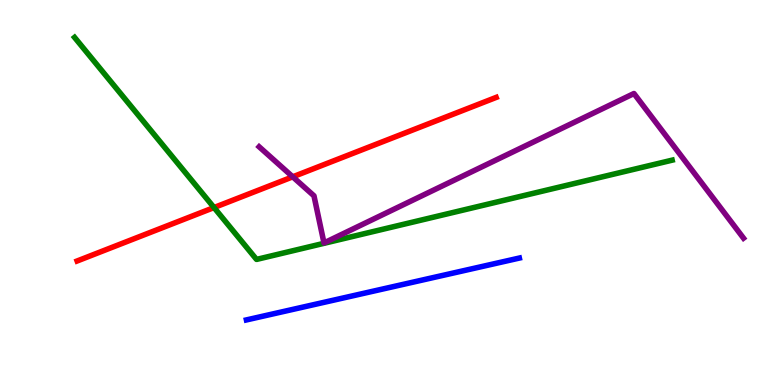[{'lines': ['blue', 'red'], 'intersections': []}, {'lines': ['green', 'red'], 'intersections': [{'x': 2.76, 'y': 4.61}]}, {'lines': ['purple', 'red'], 'intersections': [{'x': 3.78, 'y': 5.41}]}, {'lines': ['blue', 'green'], 'intersections': []}, {'lines': ['blue', 'purple'], 'intersections': []}, {'lines': ['green', 'purple'], 'intersections': []}]